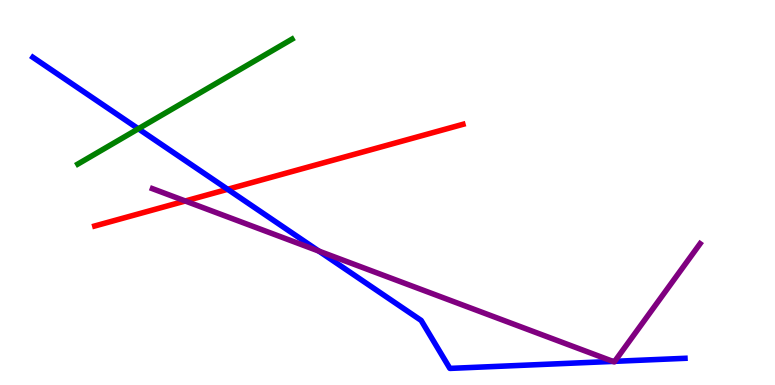[{'lines': ['blue', 'red'], 'intersections': [{'x': 2.94, 'y': 5.08}]}, {'lines': ['green', 'red'], 'intersections': []}, {'lines': ['purple', 'red'], 'intersections': [{'x': 2.39, 'y': 4.78}]}, {'lines': ['blue', 'green'], 'intersections': [{'x': 1.79, 'y': 6.66}]}, {'lines': ['blue', 'purple'], 'intersections': [{'x': 4.11, 'y': 3.48}, {'x': 7.91, 'y': 0.613}, {'x': 7.93, 'y': 0.615}]}, {'lines': ['green', 'purple'], 'intersections': []}]